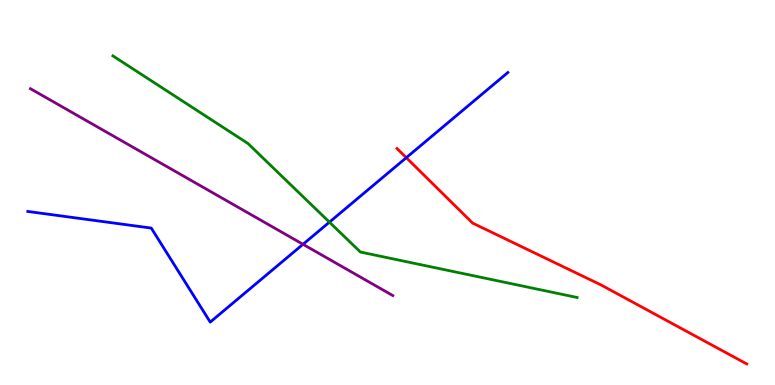[{'lines': ['blue', 'red'], 'intersections': [{'x': 5.24, 'y': 5.9}]}, {'lines': ['green', 'red'], 'intersections': []}, {'lines': ['purple', 'red'], 'intersections': []}, {'lines': ['blue', 'green'], 'intersections': [{'x': 4.25, 'y': 4.23}]}, {'lines': ['blue', 'purple'], 'intersections': [{'x': 3.91, 'y': 3.65}]}, {'lines': ['green', 'purple'], 'intersections': []}]